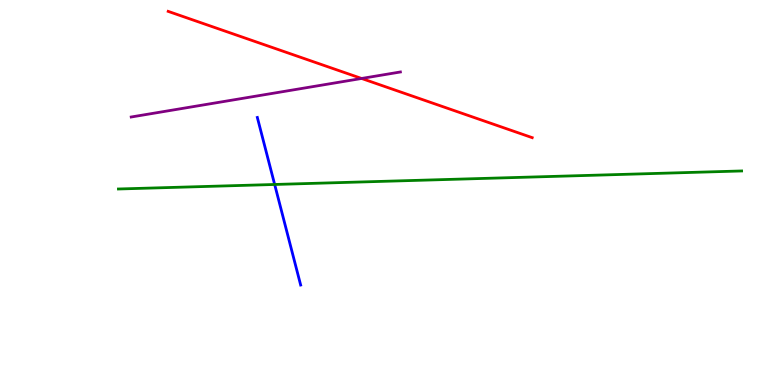[{'lines': ['blue', 'red'], 'intersections': []}, {'lines': ['green', 'red'], 'intersections': []}, {'lines': ['purple', 'red'], 'intersections': [{'x': 4.67, 'y': 7.96}]}, {'lines': ['blue', 'green'], 'intersections': [{'x': 3.54, 'y': 5.21}]}, {'lines': ['blue', 'purple'], 'intersections': []}, {'lines': ['green', 'purple'], 'intersections': []}]